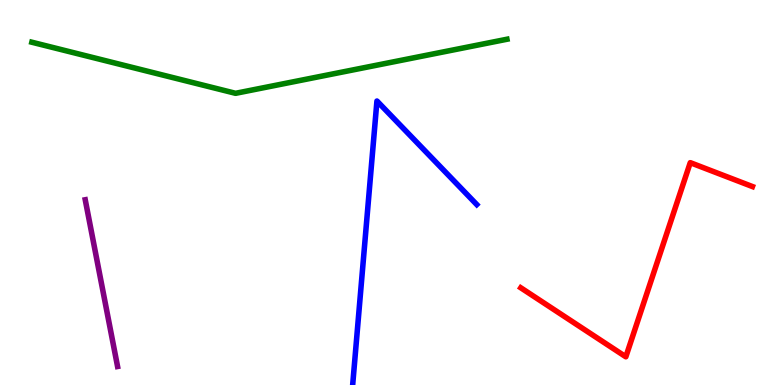[{'lines': ['blue', 'red'], 'intersections': []}, {'lines': ['green', 'red'], 'intersections': []}, {'lines': ['purple', 'red'], 'intersections': []}, {'lines': ['blue', 'green'], 'intersections': []}, {'lines': ['blue', 'purple'], 'intersections': []}, {'lines': ['green', 'purple'], 'intersections': []}]